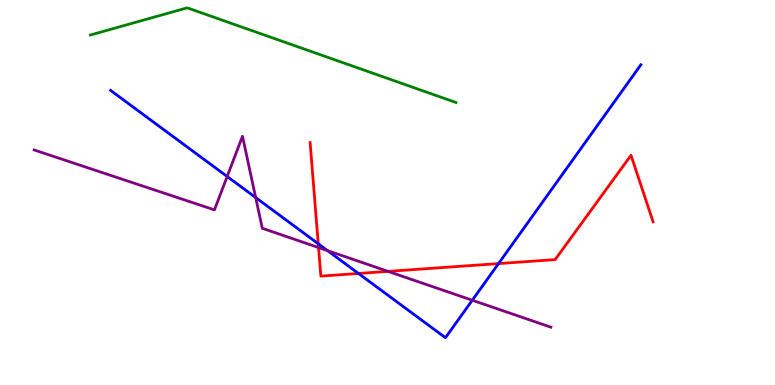[{'lines': ['blue', 'red'], 'intersections': [{'x': 4.11, 'y': 3.67}, {'x': 4.63, 'y': 2.9}, {'x': 6.43, 'y': 3.15}]}, {'lines': ['green', 'red'], 'intersections': []}, {'lines': ['purple', 'red'], 'intersections': [{'x': 4.11, 'y': 3.57}, {'x': 5.01, 'y': 2.95}]}, {'lines': ['blue', 'green'], 'intersections': []}, {'lines': ['blue', 'purple'], 'intersections': [{'x': 2.93, 'y': 5.42}, {'x': 3.3, 'y': 4.87}, {'x': 4.23, 'y': 3.49}, {'x': 6.09, 'y': 2.2}]}, {'lines': ['green', 'purple'], 'intersections': []}]